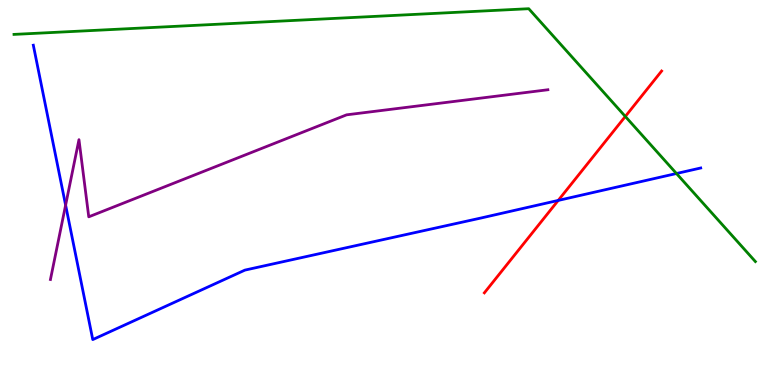[{'lines': ['blue', 'red'], 'intersections': [{'x': 7.2, 'y': 4.79}]}, {'lines': ['green', 'red'], 'intersections': [{'x': 8.07, 'y': 6.98}]}, {'lines': ['purple', 'red'], 'intersections': []}, {'lines': ['blue', 'green'], 'intersections': [{'x': 8.73, 'y': 5.49}]}, {'lines': ['blue', 'purple'], 'intersections': [{'x': 0.847, 'y': 4.67}]}, {'lines': ['green', 'purple'], 'intersections': []}]